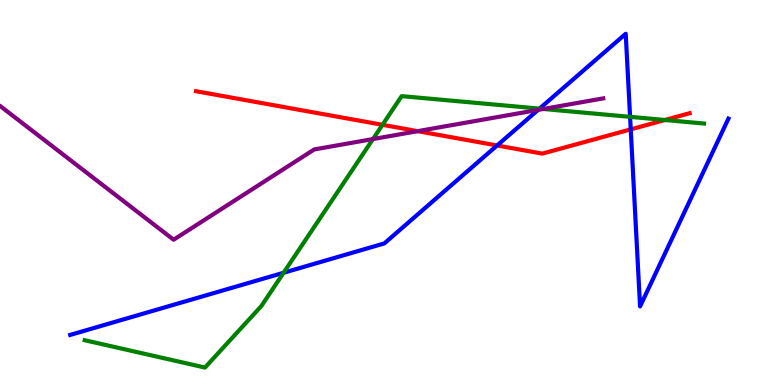[{'lines': ['blue', 'red'], 'intersections': [{'x': 6.41, 'y': 6.22}, {'x': 8.14, 'y': 6.64}]}, {'lines': ['green', 'red'], 'intersections': [{'x': 4.94, 'y': 6.76}, {'x': 8.58, 'y': 6.88}]}, {'lines': ['purple', 'red'], 'intersections': [{'x': 5.39, 'y': 6.59}]}, {'lines': ['blue', 'green'], 'intersections': [{'x': 3.66, 'y': 2.92}, {'x': 6.96, 'y': 7.18}, {'x': 8.13, 'y': 6.97}]}, {'lines': ['blue', 'purple'], 'intersections': [{'x': 6.94, 'y': 7.15}]}, {'lines': ['green', 'purple'], 'intersections': [{'x': 4.81, 'y': 6.39}, {'x': 7.01, 'y': 7.17}]}]